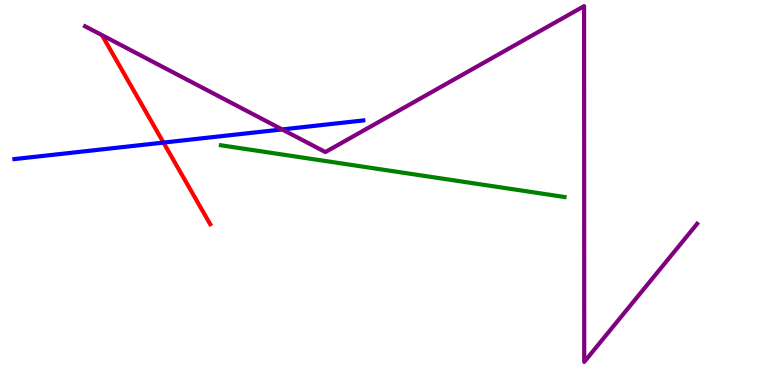[{'lines': ['blue', 'red'], 'intersections': [{'x': 2.11, 'y': 6.3}]}, {'lines': ['green', 'red'], 'intersections': []}, {'lines': ['purple', 'red'], 'intersections': []}, {'lines': ['blue', 'green'], 'intersections': []}, {'lines': ['blue', 'purple'], 'intersections': [{'x': 3.64, 'y': 6.64}]}, {'lines': ['green', 'purple'], 'intersections': []}]